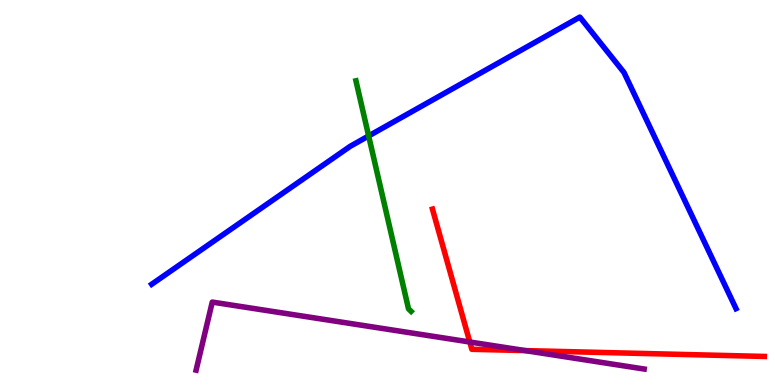[{'lines': ['blue', 'red'], 'intersections': []}, {'lines': ['green', 'red'], 'intersections': []}, {'lines': ['purple', 'red'], 'intersections': [{'x': 6.06, 'y': 1.12}, {'x': 6.78, 'y': 0.894}]}, {'lines': ['blue', 'green'], 'intersections': [{'x': 4.76, 'y': 6.47}]}, {'lines': ['blue', 'purple'], 'intersections': []}, {'lines': ['green', 'purple'], 'intersections': []}]